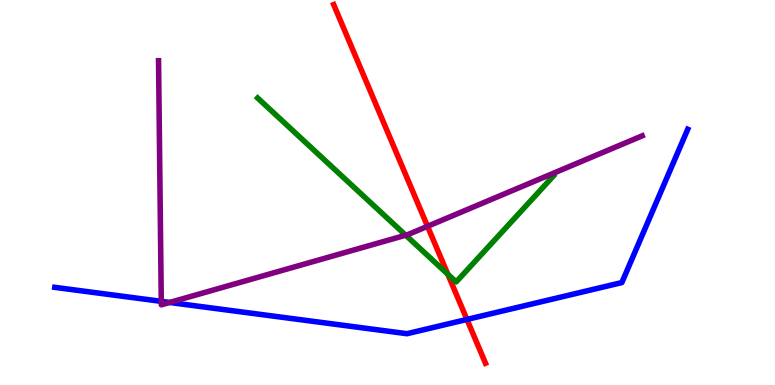[{'lines': ['blue', 'red'], 'intersections': [{'x': 6.03, 'y': 1.7}]}, {'lines': ['green', 'red'], 'intersections': [{'x': 5.78, 'y': 2.88}]}, {'lines': ['purple', 'red'], 'intersections': [{'x': 5.52, 'y': 4.12}]}, {'lines': ['blue', 'green'], 'intersections': []}, {'lines': ['blue', 'purple'], 'intersections': [{'x': 2.08, 'y': 2.17}, {'x': 2.19, 'y': 2.14}]}, {'lines': ['green', 'purple'], 'intersections': [{'x': 5.24, 'y': 3.89}]}]